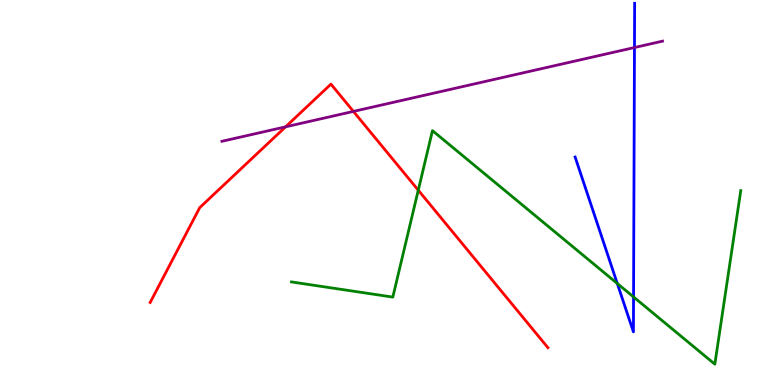[{'lines': ['blue', 'red'], 'intersections': []}, {'lines': ['green', 'red'], 'intersections': [{'x': 5.4, 'y': 5.06}]}, {'lines': ['purple', 'red'], 'intersections': [{'x': 3.68, 'y': 6.71}, {'x': 4.56, 'y': 7.11}]}, {'lines': ['blue', 'green'], 'intersections': [{'x': 7.97, 'y': 2.64}, {'x': 8.17, 'y': 2.29}]}, {'lines': ['blue', 'purple'], 'intersections': [{'x': 8.19, 'y': 8.77}]}, {'lines': ['green', 'purple'], 'intersections': []}]